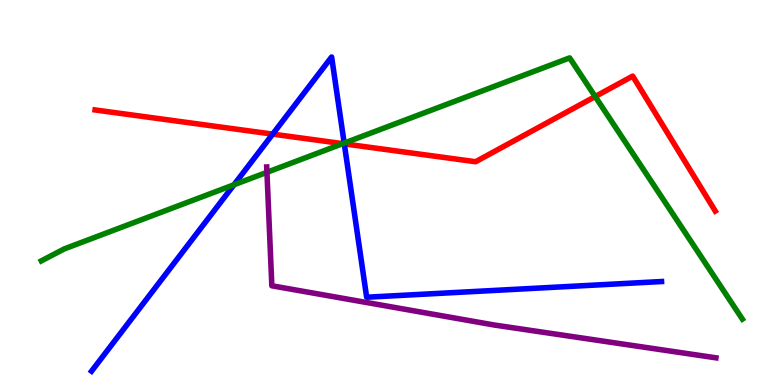[{'lines': ['blue', 'red'], 'intersections': [{'x': 3.52, 'y': 6.52}, {'x': 4.44, 'y': 6.26}]}, {'lines': ['green', 'red'], 'intersections': [{'x': 4.42, 'y': 6.27}, {'x': 7.68, 'y': 7.49}]}, {'lines': ['purple', 'red'], 'intersections': []}, {'lines': ['blue', 'green'], 'intersections': [{'x': 3.02, 'y': 5.2}, {'x': 4.44, 'y': 6.28}]}, {'lines': ['blue', 'purple'], 'intersections': []}, {'lines': ['green', 'purple'], 'intersections': [{'x': 3.44, 'y': 5.52}]}]